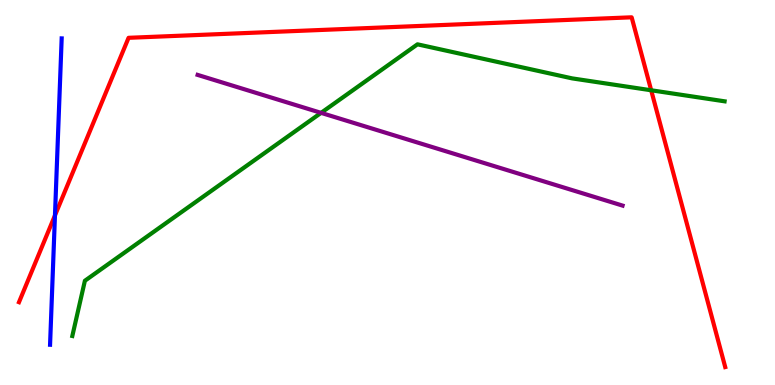[{'lines': ['blue', 'red'], 'intersections': [{'x': 0.709, 'y': 4.41}]}, {'lines': ['green', 'red'], 'intersections': [{'x': 8.4, 'y': 7.66}]}, {'lines': ['purple', 'red'], 'intersections': []}, {'lines': ['blue', 'green'], 'intersections': []}, {'lines': ['blue', 'purple'], 'intersections': []}, {'lines': ['green', 'purple'], 'intersections': [{'x': 4.14, 'y': 7.07}]}]